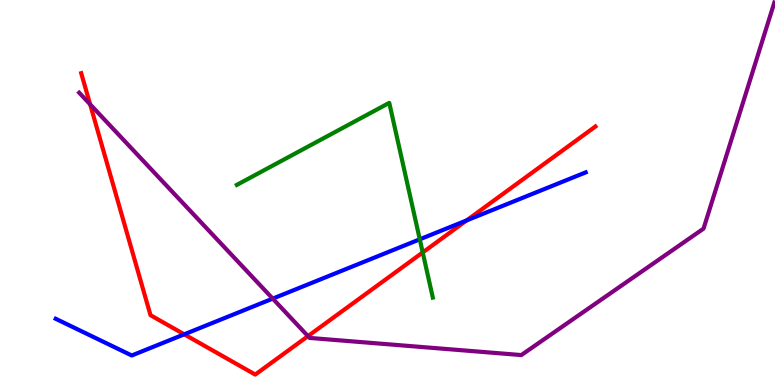[{'lines': ['blue', 'red'], 'intersections': [{'x': 2.38, 'y': 1.32}, {'x': 6.02, 'y': 4.28}]}, {'lines': ['green', 'red'], 'intersections': [{'x': 5.45, 'y': 3.44}]}, {'lines': ['purple', 'red'], 'intersections': [{'x': 1.16, 'y': 7.29}, {'x': 3.97, 'y': 1.27}]}, {'lines': ['blue', 'green'], 'intersections': [{'x': 5.42, 'y': 3.78}]}, {'lines': ['blue', 'purple'], 'intersections': [{'x': 3.52, 'y': 2.24}]}, {'lines': ['green', 'purple'], 'intersections': []}]